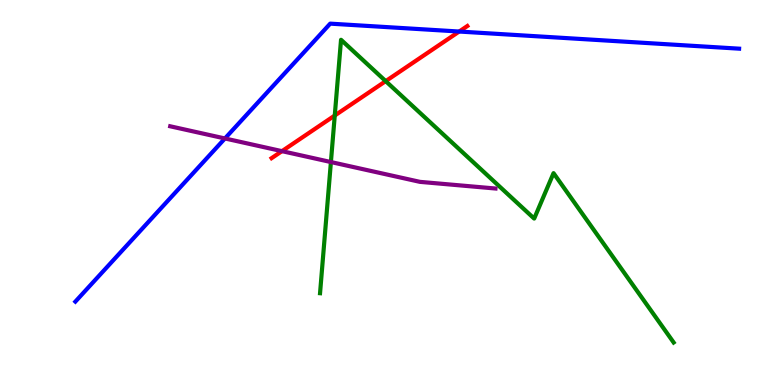[{'lines': ['blue', 'red'], 'intersections': [{'x': 5.92, 'y': 9.18}]}, {'lines': ['green', 'red'], 'intersections': [{'x': 4.32, 'y': 7.0}, {'x': 4.98, 'y': 7.89}]}, {'lines': ['purple', 'red'], 'intersections': [{'x': 3.64, 'y': 6.07}]}, {'lines': ['blue', 'green'], 'intersections': []}, {'lines': ['blue', 'purple'], 'intersections': [{'x': 2.9, 'y': 6.4}]}, {'lines': ['green', 'purple'], 'intersections': [{'x': 4.27, 'y': 5.79}]}]